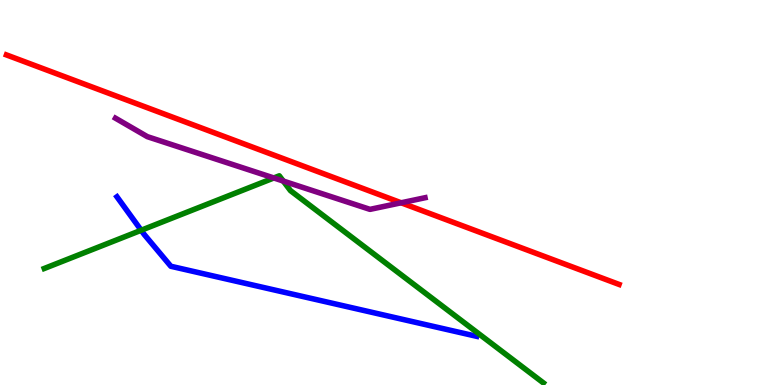[{'lines': ['blue', 'red'], 'intersections': []}, {'lines': ['green', 'red'], 'intersections': []}, {'lines': ['purple', 'red'], 'intersections': [{'x': 5.18, 'y': 4.73}]}, {'lines': ['blue', 'green'], 'intersections': [{'x': 1.82, 'y': 4.02}]}, {'lines': ['blue', 'purple'], 'intersections': []}, {'lines': ['green', 'purple'], 'intersections': [{'x': 3.53, 'y': 5.38}, {'x': 3.65, 'y': 5.3}]}]